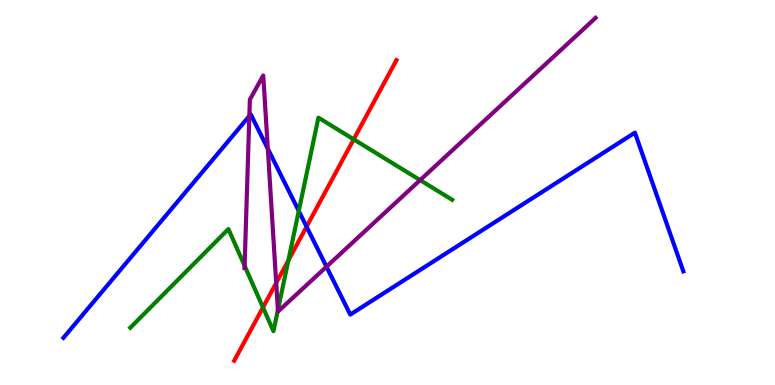[{'lines': ['blue', 'red'], 'intersections': [{'x': 3.96, 'y': 4.11}]}, {'lines': ['green', 'red'], 'intersections': [{'x': 3.39, 'y': 2.01}, {'x': 3.72, 'y': 3.24}, {'x': 4.56, 'y': 6.38}]}, {'lines': ['purple', 'red'], 'intersections': [{'x': 3.56, 'y': 2.65}]}, {'lines': ['blue', 'green'], 'intersections': [{'x': 3.86, 'y': 4.52}]}, {'lines': ['blue', 'purple'], 'intersections': [{'x': 3.22, 'y': 6.99}, {'x': 3.46, 'y': 6.14}, {'x': 4.21, 'y': 3.07}]}, {'lines': ['green', 'purple'], 'intersections': [{'x': 3.16, 'y': 3.1}, {'x': 3.59, 'y': 1.95}, {'x': 5.42, 'y': 5.32}]}]